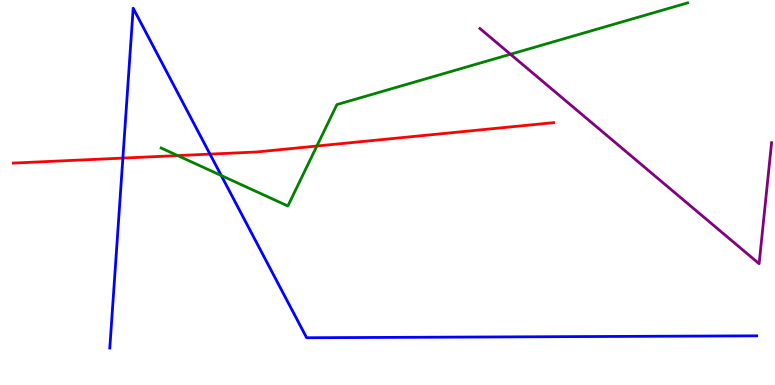[{'lines': ['blue', 'red'], 'intersections': [{'x': 1.59, 'y': 5.89}, {'x': 2.71, 'y': 6.0}]}, {'lines': ['green', 'red'], 'intersections': [{'x': 2.29, 'y': 5.96}, {'x': 4.09, 'y': 6.21}]}, {'lines': ['purple', 'red'], 'intersections': []}, {'lines': ['blue', 'green'], 'intersections': [{'x': 2.85, 'y': 5.44}]}, {'lines': ['blue', 'purple'], 'intersections': []}, {'lines': ['green', 'purple'], 'intersections': [{'x': 6.59, 'y': 8.59}]}]